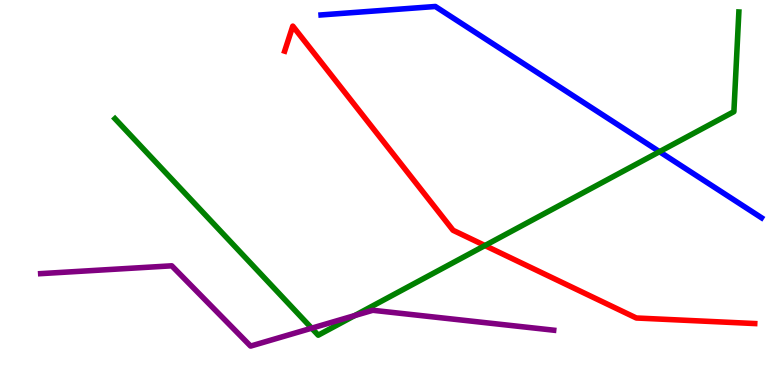[{'lines': ['blue', 'red'], 'intersections': []}, {'lines': ['green', 'red'], 'intersections': [{'x': 6.26, 'y': 3.62}]}, {'lines': ['purple', 'red'], 'intersections': []}, {'lines': ['blue', 'green'], 'intersections': [{'x': 8.51, 'y': 6.06}]}, {'lines': ['blue', 'purple'], 'intersections': []}, {'lines': ['green', 'purple'], 'intersections': [{'x': 4.02, 'y': 1.48}, {'x': 4.58, 'y': 1.8}]}]